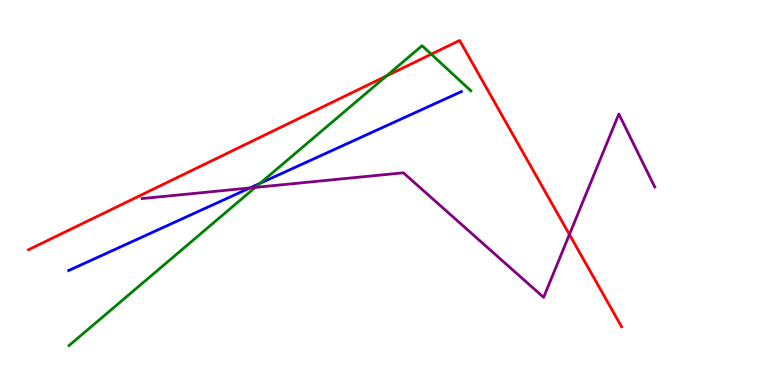[{'lines': ['blue', 'red'], 'intersections': []}, {'lines': ['green', 'red'], 'intersections': [{'x': 4.99, 'y': 8.03}, {'x': 5.56, 'y': 8.59}]}, {'lines': ['purple', 'red'], 'intersections': [{'x': 7.35, 'y': 3.91}]}, {'lines': ['blue', 'green'], 'intersections': [{'x': 3.36, 'y': 5.24}]}, {'lines': ['blue', 'purple'], 'intersections': [{'x': 3.23, 'y': 5.12}]}, {'lines': ['green', 'purple'], 'intersections': [{'x': 3.29, 'y': 5.13}]}]